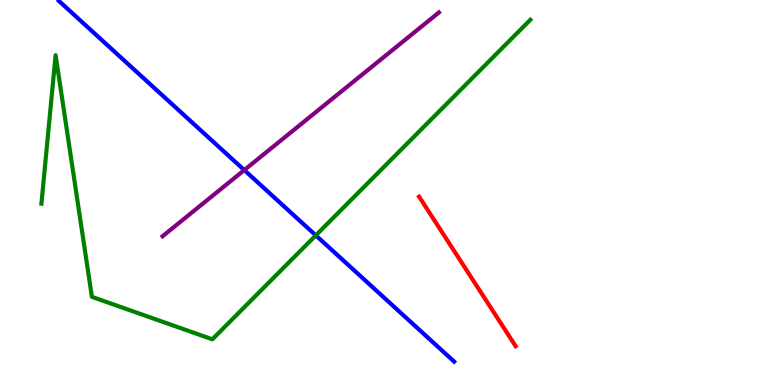[{'lines': ['blue', 'red'], 'intersections': []}, {'lines': ['green', 'red'], 'intersections': []}, {'lines': ['purple', 'red'], 'intersections': []}, {'lines': ['blue', 'green'], 'intersections': [{'x': 4.07, 'y': 3.89}]}, {'lines': ['blue', 'purple'], 'intersections': [{'x': 3.15, 'y': 5.58}]}, {'lines': ['green', 'purple'], 'intersections': []}]